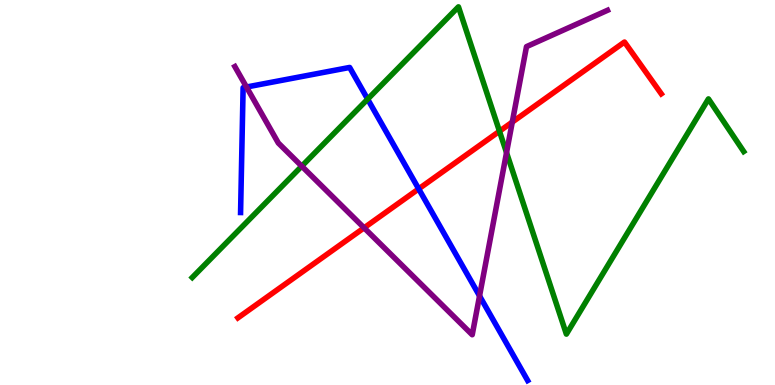[{'lines': ['blue', 'red'], 'intersections': [{'x': 5.4, 'y': 5.09}]}, {'lines': ['green', 'red'], 'intersections': [{'x': 6.44, 'y': 6.59}]}, {'lines': ['purple', 'red'], 'intersections': [{'x': 4.7, 'y': 4.08}, {'x': 6.61, 'y': 6.83}]}, {'lines': ['blue', 'green'], 'intersections': [{'x': 4.74, 'y': 7.42}]}, {'lines': ['blue', 'purple'], 'intersections': [{'x': 3.18, 'y': 7.74}, {'x': 6.19, 'y': 2.31}]}, {'lines': ['green', 'purple'], 'intersections': [{'x': 3.89, 'y': 5.68}, {'x': 6.54, 'y': 6.04}]}]